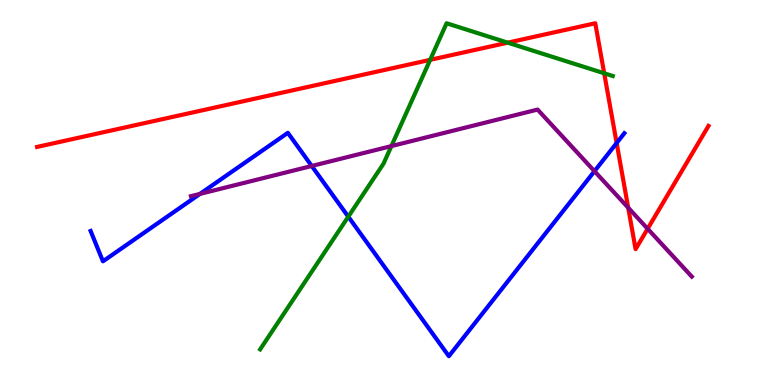[{'lines': ['blue', 'red'], 'intersections': [{'x': 7.96, 'y': 6.28}]}, {'lines': ['green', 'red'], 'intersections': [{'x': 5.55, 'y': 8.45}, {'x': 6.55, 'y': 8.89}, {'x': 7.8, 'y': 8.1}]}, {'lines': ['purple', 'red'], 'intersections': [{'x': 8.11, 'y': 4.61}, {'x': 8.36, 'y': 4.06}]}, {'lines': ['blue', 'green'], 'intersections': [{'x': 4.49, 'y': 4.37}]}, {'lines': ['blue', 'purple'], 'intersections': [{'x': 2.58, 'y': 4.96}, {'x': 4.02, 'y': 5.69}, {'x': 7.67, 'y': 5.55}]}, {'lines': ['green', 'purple'], 'intersections': [{'x': 5.05, 'y': 6.21}]}]